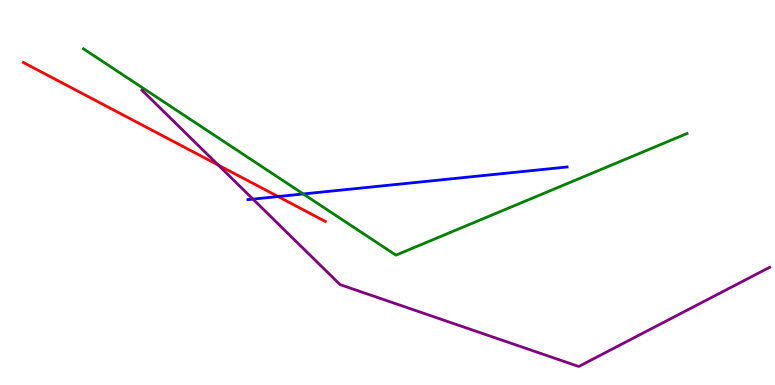[{'lines': ['blue', 'red'], 'intersections': [{'x': 3.59, 'y': 4.9}]}, {'lines': ['green', 'red'], 'intersections': []}, {'lines': ['purple', 'red'], 'intersections': [{'x': 2.82, 'y': 5.71}]}, {'lines': ['blue', 'green'], 'intersections': [{'x': 3.91, 'y': 4.96}]}, {'lines': ['blue', 'purple'], 'intersections': [{'x': 3.26, 'y': 4.83}]}, {'lines': ['green', 'purple'], 'intersections': []}]